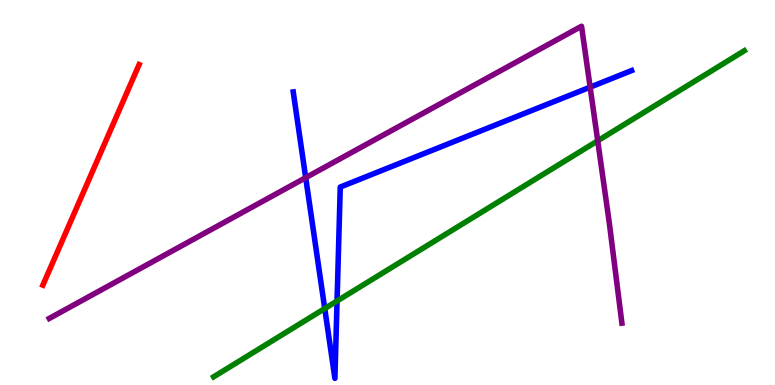[{'lines': ['blue', 'red'], 'intersections': []}, {'lines': ['green', 'red'], 'intersections': []}, {'lines': ['purple', 'red'], 'intersections': []}, {'lines': ['blue', 'green'], 'intersections': [{'x': 4.19, 'y': 1.99}, {'x': 4.35, 'y': 2.18}]}, {'lines': ['blue', 'purple'], 'intersections': [{'x': 3.94, 'y': 5.39}, {'x': 7.61, 'y': 7.74}]}, {'lines': ['green', 'purple'], 'intersections': [{'x': 7.71, 'y': 6.34}]}]